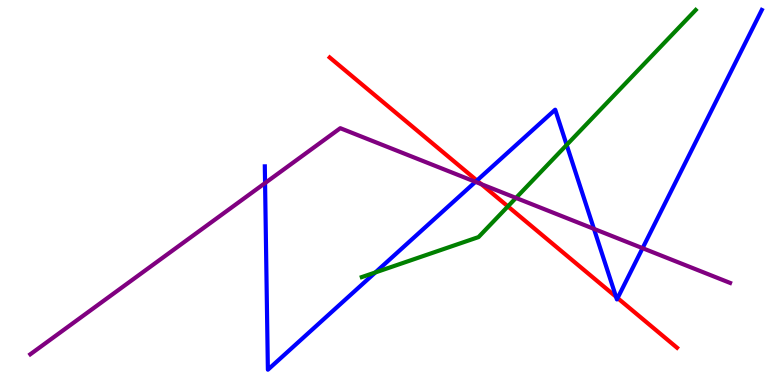[{'lines': ['blue', 'red'], 'intersections': [{'x': 6.15, 'y': 5.31}, {'x': 7.95, 'y': 2.29}, {'x': 7.97, 'y': 2.26}]}, {'lines': ['green', 'red'], 'intersections': [{'x': 6.55, 'y': 4.64}]}, {'lines': ['purple', 'red'], 'intersections': [{'x': 6.21, 'y': 5.22}]}, {'lines': ['blue', 'green'], 'intersections': [{'x': 4.84, 'y': 2.92}, {'x': 7.31, 'y': 6.24}]}, {'lines': ['blue', 'purple'], 'intersections': [{'x': 3.42, 'y': 5.25}, {'x': 6.14, 'y': 5.28}, {'x': 7.66, 'y': 4.06}, {'x': 8.29, 'y': 3.55}]}, {'lines': ['green', 'purple'], 'intersections': [{'x': 6.66, 'y': 4.86}]}]